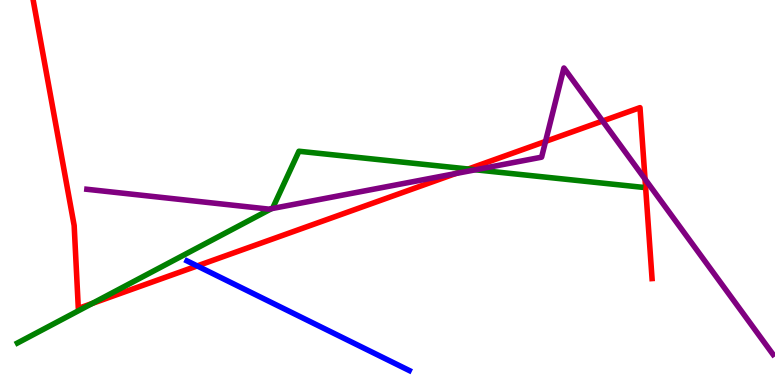[{'lines': ['blue', 'red'], 'intersections': [{'x': 2.54, 'y': 3.09}]}, {'lines': ['green', 'red'], 'intersections': [{'x': 1.19, 'y': 2.12}, {'x': 6.04, 'y': 5.61}]}, {'lines': ['purple', 'red'], 'intersections': [{'x': 5.88, 'y': 5.49}, {'x': 7.04, 'y': 6.33}, {'x': 7.78, 'y': 6.86}, {'x': 8.32, 'y': 5.35}]}, {'lines': ['blue', 'green'], 'intersections': []}, {'lines': ['blue', 'purple'], 'intersections': []}, {'lines': ['green', 'purple'], 'intersections': [{'x': 3.5, 'y': 4.58}, {'x': 6.14, 'y': 5.59}]}]